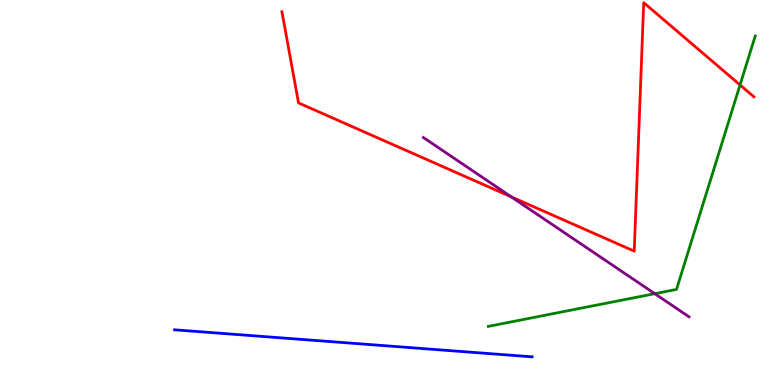[{'lines': ['blue', 'red'], 'intersections': []}, {'lines': ['green', 'red'], 'intersections': [{'x': 9.55, 'y': 7.79}]}, {'lines': ['purple', 'red'], 'intersections': [{'x': 6.6, 'y': 4.89}]}, {'lines': ['blue', 'green'], 'intersections': []}, {'lines': ['blue', 'purple'], 'intersections': []}, {'lines': ['green', 'purple'], 'intersections': [{'x': 8.45, 'y': 2.37}]}]